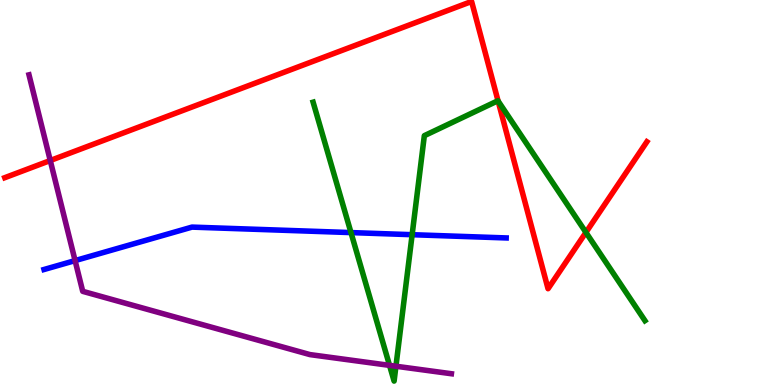[{'lines': ['blue', 'red'], 'intersections': []}, {'lines': ['green', 'red'], 'intersections': [{'x': 6.43, 'y': 7.38}, {'x': 7.56, 'y': 3.96}]}, {'lines': ['purple', 'red'], 'intersections': [{'x': 0.648, 'y': 5.83}]}, {'lines': ['blue', 'green'], 'intersections': [{'x': 4.53, 'y': 3.96}, {'x': 5.32, 'y': 3.9}]}, {'lines': ['blue', 'purple'], 'intersections': [{'x': 0.969, 'y': 3.23}]}, {'lines': ['green', 'purple'], 'intersections': [{'x': 5.03, 'y': 0.51}, {'x': 5.11, 'y': 0.487}]}]